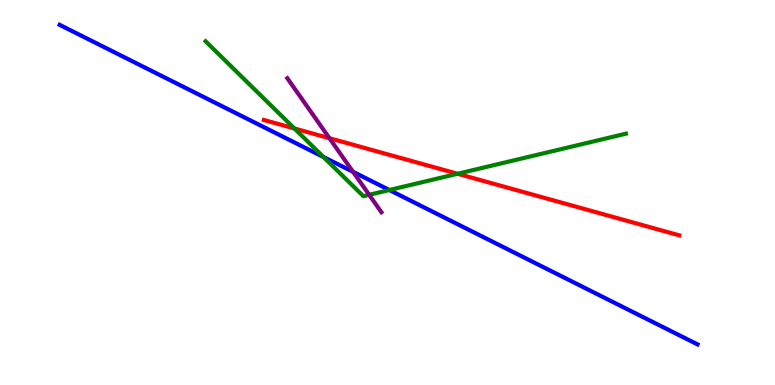[{'lines': ['blue', 'red'], 'intersections': []}, {'lines': ['green', 'red'], 'intersections': [{'x': 3.8, 'y': 6.66}, {'x': 5.9, 'y': 5.49}]}, {'lines': ['purple', 'red'], 'intersections': [{'x': 4.25, 'y': 6.41}]}, {'lines': ['blue', 'green'], 'intersections': [{'x': 4.17, 'y': 5.92}, {'x': 5.02, 'y': 5.06}]}, {'lines': ['blue', 'purple'], 'intersections': [{'x': 4.56, 'y': 5.54}]}, {'lines': ['green', 'purple'], 'intersections': [{'x': 4.76, 'y': 4.94}]}]